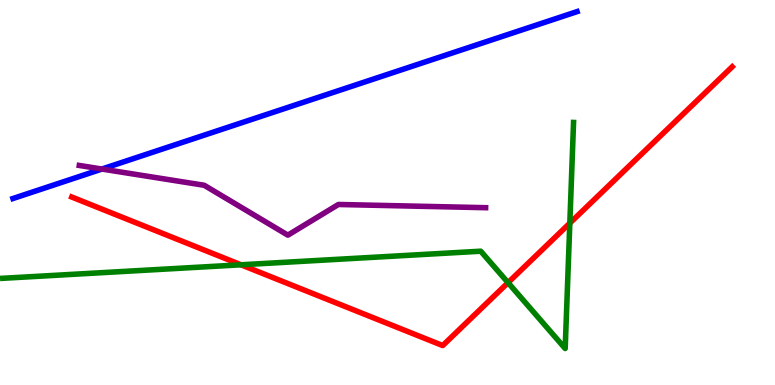[{'lines': ['blue', 'red'], 'intersections': []}, {'lines': ['green', 'red'], 'intersections': [{'x': 3.11, 'y': 3.12}, {'x': 6.56, 'y': 2.66}, {'x': 7.35, 'y': 4.2}]}, {'lines': ['purple', 'red'], 'intersections': []}, {'lines': ['blue', 'green'], 'intersections': []}, {'lines': ['blue', 'purple'], 'intersections': [{'x': 1.31, 'y': 5.61}]}, {'lines': ['green', 'purple'], 'intersections': []}]